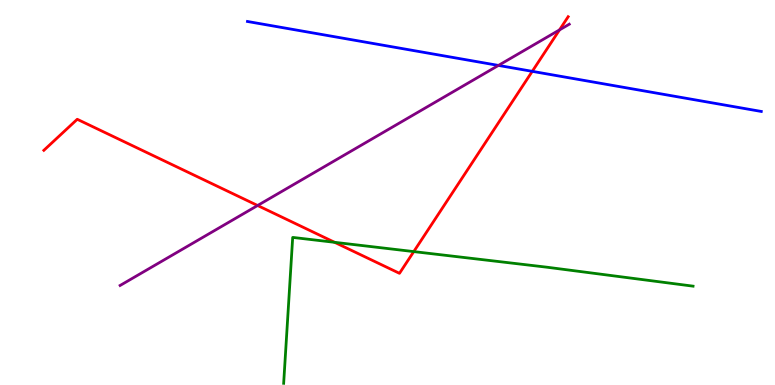[{'lines': ['blue', 'red'], 'intersections': [{'x': 6.87, 'y': 8.15}]}, {'lines': ['green', 'red'], 'intersections': [{'x': 4.32, 'y': 3.71}, {'x': 5.34, 'y': 3.46}]}, {'lines': ['purple', 'red'], 'intersections': [{'x': 3.32, 'y': 4.66}, {'x': 7.22, 'y': 9.22}]}, {'lines': ['blue', 'green'], 'intersections': []}, {'lines': ['blue', 'purple'], 'intersections': [{'x': 6.43, 'y': 8.3}]}, {'lines': ['green', 'purple'], 'intersections': []}]